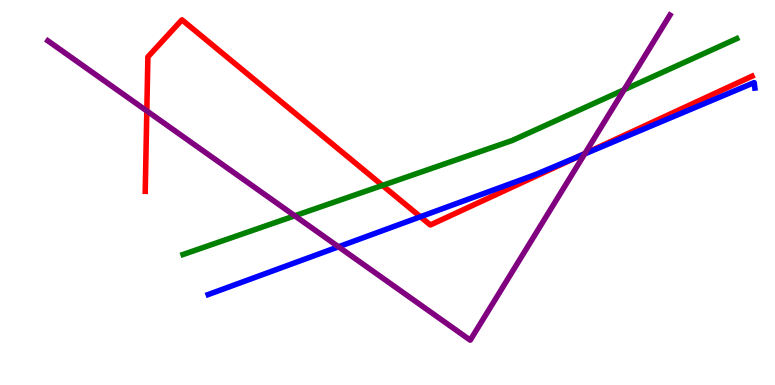[{'lines': ['blue', 'red'], 'intersections': [{'x': 5.42, 'y': 4.37}, {'x': 7.45, 'y': 5.93}]}, {'lines': ['green', 'red'], 'intersections': [{'x': 4.94, 'y': 5.18}]}, {'lines': ['purple', 'red'], 'intersections': [{'x': 1.89, 'y': 7.12}, {'x': 7.55, 'y': 6.01}]}, {'lines': ['blue', 'green'], 'intersections': []}, {'lines': ['blue', 'purple'], 'intersections': [{'x': 4.37, 'y': 3.59}, {'x': 7.54, 'y': 6.0}]}, {'lines': ['green', 'purple'], 'intersections': [{'x': 3.8, 'y': 4.39}, {'x': 8.05, 'y': 7.67}]}]